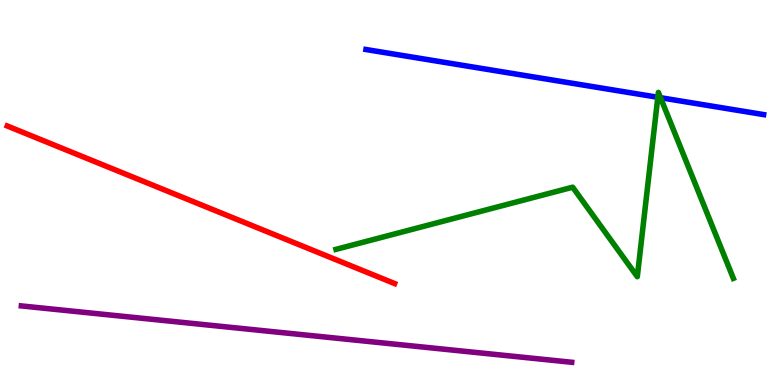[{'lines': ['blue', 'red'], 'intersections': []}, {'lines': ['green', 'red'], 'intersections': []}, {'lines': ['purple', 'red'], 'intersections': []}, {'lines': ['blue', 'green'], 'intersections': [{'x': 8.49, 'y': 7.47}, {'x': 8.52, 'y': 7.46}]}, {'lines': ['blue', 'purple'], 'intersections': []}, {'lines': ['green', 'purple'], 'intersections': []}]